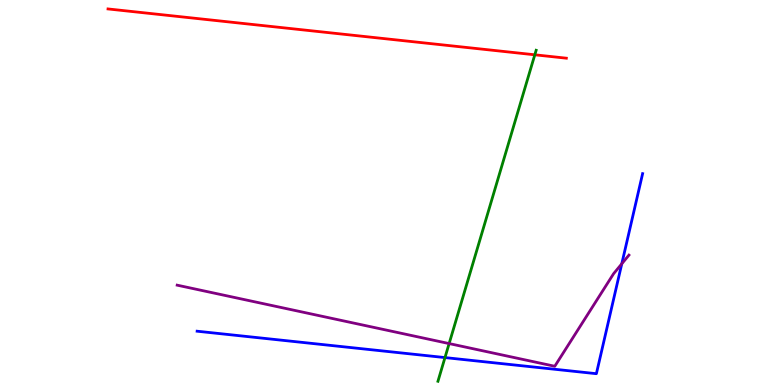[{'lines': ['blue', 'red'], 'intersections': []}, {'lines': ['green', 'red'], 'intersections': [{'x': 6.9, 'y': 8.58}]}, {'lines': ['purple', 'red'], 'intersections': []}, {'lines': ['blue', 'green'], 'intersections': [{'x': 5.74, 'y': 0.712}]}, {'lines': ['blue', 'purple'], 'intersections': [{'x': 8.02, 'y': 3.15}]}, {'lines': ['green', 'purple'], 'intersections': [{'x': 5.8, 'y': 1.08}]}]